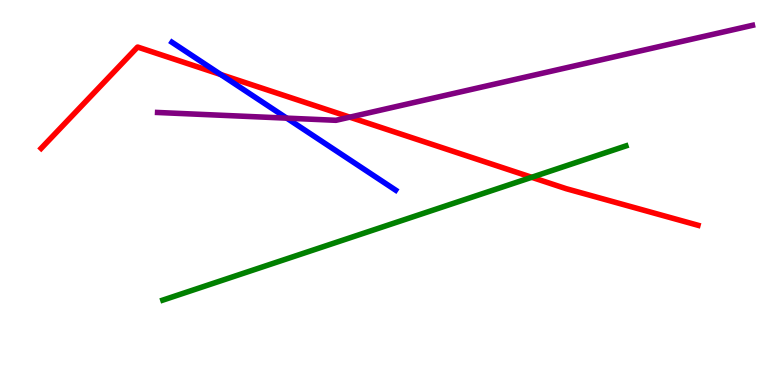[{'lines': ['blue', 'red'], 'intersections': [{'x': 2.85, 'y': 8.06}]}, {'lines': ['green', 'red'], 'intersections': [{'x': 6.86, 'y': 5.4}]}, {'lines': ['purple', 'red'], 'intersections': [{'x': 4.51, 'y': 6.96}]}, {'lines': ['blue', 'green'], 'intersections': []}, {'lines': ['blue', 'purple'], 'intersections': [{'x': 3.7, 'y': 6.93}]}, {'lines': ['green', 'purple'], 'intersections': []}]